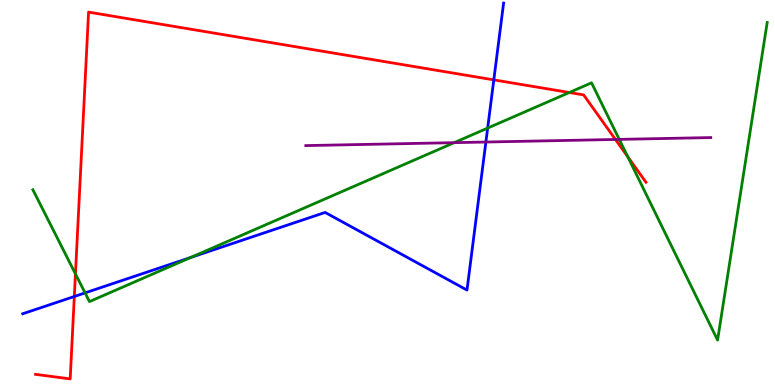[{'lines': ['blue', 'red'], 'intersections': [{'x': 0.959, 'y': 2.3}, {'x': 6.37, 'y': 7.93}]}, {'lines': ['green', 'red'], 'intersections': [{'x': 0.974, 'y': 2.89}, {'x': 7.35, 'y': 7.6}, {'x': 8.1, 'y': 5.93}]}, {'lines': ['purple', 'red'], 'intersections': [{'x': 7.94, 'y': 6.38}]}, {'lines': ['blue', 'green'], 'intersections': [{'x': 1.1, 'y': 2.39}, {'x': 2.46, 'y': 3.31}, {'x': 6.29, 'y': 6.67}]}, {'lines': ['blue', 'purple'], 'intersections': [{'x': 6.27, 'y': 6.31}]}, {'lines': ['green', 'purple'], 'intersections': [{'x': 5.86, 'y': 6.29}, {'x': 7.99, 'y': 6.38}]}]